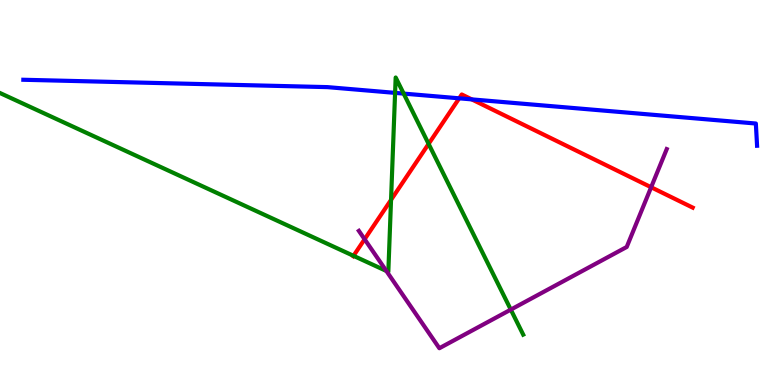[{'lines': ['blue', 'red'], 'intersections': [{'x': 5.93, 'y': 7.45}, {'x': 6.09, 'y': 7.42}]}, {'lines': ['green', 'red'], 'intersections': [{'x': 4.56, 'y': 3.36}, {'x': 5.05, 'y': 4.81}, {'x': 5.53, 'y': 6.26}]}, {'lines': ['purple', 'red'], 'intersections': [{'x': 4.7, 'y': 3.79}, {'x': 8.4, 'y': 5.14}]}, {'lines': ['blue', 'green'], 'intersections': [{'x': 5.1, 'y': 7.59}, {'x': 5.21, 'y': 7.57}]}, {'lines': ['blue', 'purple'], 'intersections': []}, {'lines': ['green', 'purple'], 'intersections': [{'x': 4.99, 'y': 2.96}, {'x': 6.59, 'y': 1.96}]}]